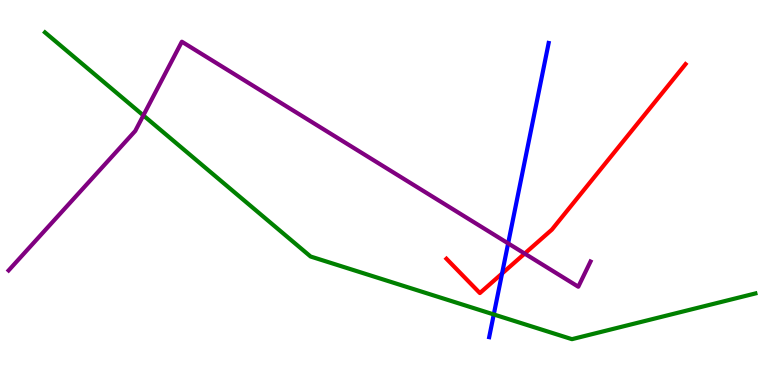[{'lines': ['blue', 'red'], 'intersections': [{'x': 6.48, 'y': 2.9}]}, {'lines': ['green', 'red'], 'intersections': []}, {'lines': ['purple', 'red'], 'intersections': [{'x': 6.77, 'y': 3.41}]}, {'lines': ['blue', 'green'], 'intersections': [{'x': 6.37, 'y': 1.83}]}, {'lines': ['blue', 'purple'], 'intersections': [{'x': 6.56, 'y': 3.68}]}, {'lines': ['green', 'purple'], 'intersections': [{'x': 1.85, 'y': 7.0}]}]